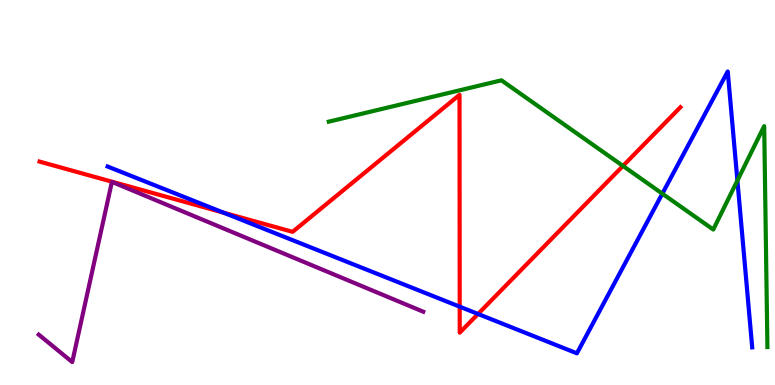[{'lines': ['blue', 'red'], 'intersections': [{'x': 2.88, 'y': 4.48}, {'x': 5.93, 'y': 2.03}, {'x': 6.17, 'y': 1.84}]}, {'lines': ['green', 'red'], 'intersections': [{'x': 8.04, 'y': 5.69}]}, {'lines': ['purple', 'red'], 'intersections': []}, {'lines': ['blue', 'green'], 'intersections': [{'x': 8.55, 'y': 4.97}, {'x': 9.51, 'y': 5.31}]}, {'lines': ['blue', 'purple'], 'intersections': []}, {'lines': ['green', 'purple'], 'intersections': []}]